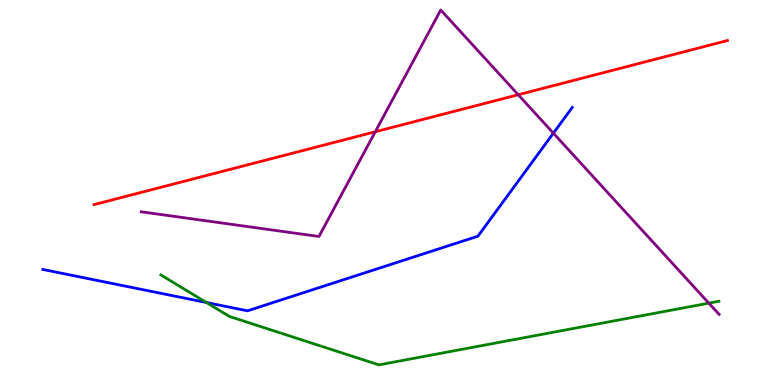[{'lines': ['blue', 'red'], 'intersections': []}, {'lines': ['green', 'red'], 'intersections': []}, {'lines': ['purple', 'red'], 'intersections': [{'x': 4.84, 'y': 6.58}, {'x': 6.69, 'y': 7.54}]}, {'lines': ['blue', 'green'], 'intersections': [{'x': 2.66, 'y': 2.14}]}, {'lines': ['blue', 'purple'], 'intersections': [{'x': 7.14, 'y': 6.54}]}, {'lines': ['green', 'purple'], 'intersections': [{'x': 9.15, 'y': 2.13}]}]